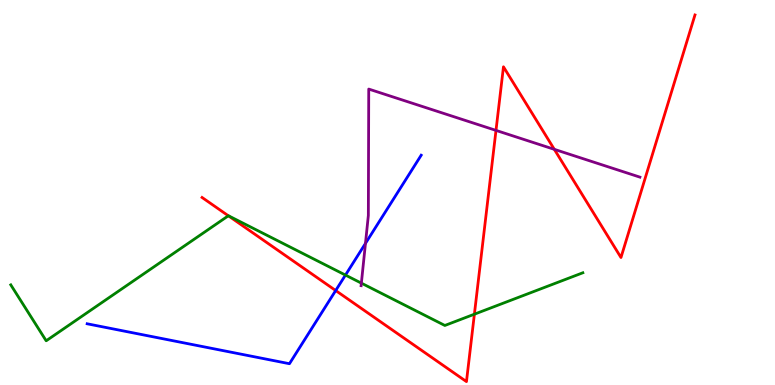[{'lines': ['blue', 'red'], 'intersections': [{'x': 4.33, 'y': 2.45}]}, {'lines': ['green', 'red'], 'intersections': [{'x': 2.95, 'y': 4.4}, {'x': 6.12, 'y': 1.84}]}, {'lines': ['purple', 'red'], 'intersections': [{'x': 6.4, 'y': 6.61}, {'x': 7.15, 'y': 6.12}]}, {'lines': ['blue', 'green'], 'intersections': [{'x': 4.46, 'y': 2.86}]}, {'lines': ['blue', 'purple'], 'intersections': [{'x': 4.72, 'y': 3.68}]}, {'lines': ['green', 'purple'], 'intersections': [{'x': 4.66, 'y': 2.65}]}]